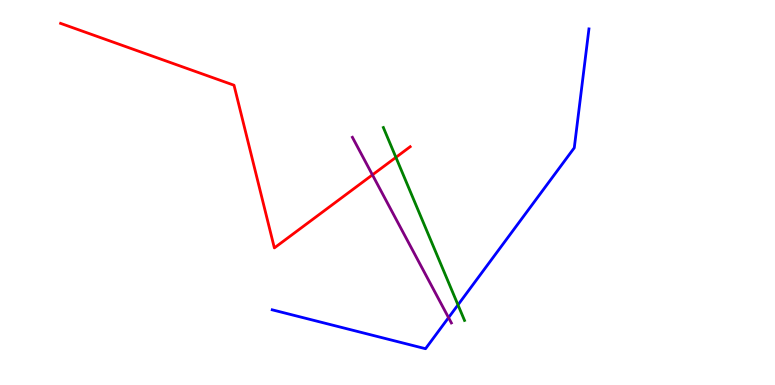[{'lines': ['blue', 'red'], 'intersections': []}, {'lines': ['green', 'red'], 'intersections': [{'x': 5.11, 'y': 5.91}]}, {'lines': ['purple', 'red'], 'intersections': [{'x': 4.81, 'y': 5.46}]}, {'lines': ['blue', 'green'], 'intersections': [{'x': 5.91, 'y': 2.08}]}, {'lines': ['blue', 'purple'], 'intersections': [{'x': 5.79, 'y': 1.75}]}, {'lines': ['green', 'purple'], 'intersections': []}]